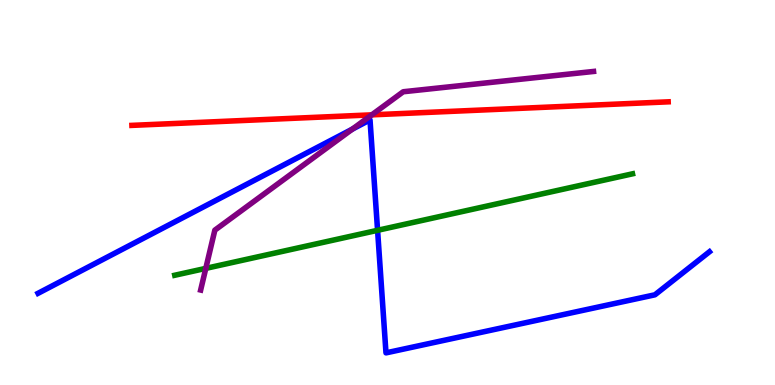[{'lines': ['blue', 'red'], 'intersections': []}, {'lines': ['green', 'red'], 'intersections': []}, {'lines': ['purple', 'red'], 'intersections': [{'x': 4.8, 'y': 7.02}]}, {'lines': ['blue', 'green'], 'intersections': [{'x': 4.87, 'y': 4.02}]}, {'lines': ['blue', 'purple'], 'intersections': [{'x': 4.55, 'y': 6.65}]}, {'lines': ['green', 'purple'], 'intersections': [{'x': 2.66, 'y': 3.03}]}]